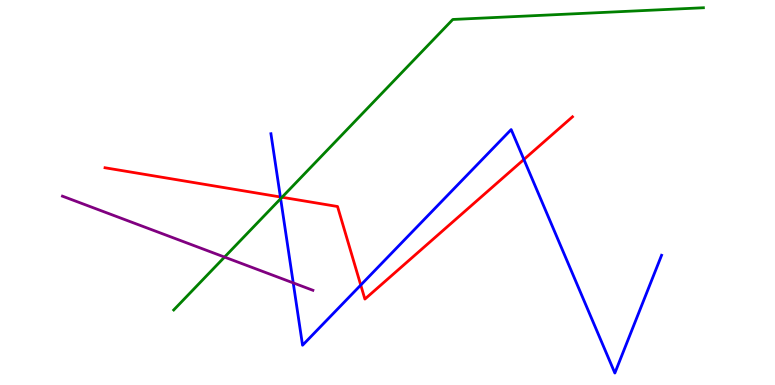[{'lines': ['blue', 'red'], 'intersections': [{'x': 3.62, 'y': 4.88}, {'x': 4.65, 'y': 2.6}, {'x': 6.76, 'y': 5.86}]}, {'lines': ['green', 'red'], 'intersections': [{'x': 3.64, 'y': 4.88}]}, {'lines': ['purple', 'red'], 'intersections': []}, {'lines': ['blue', 'green'], 'intersections': [{'x': 3.62, 'y': 4.84}]}, {'lines': ['blue', 'purple'], 'intersections': [{'x': 3.78, 'y': 2.65}]}, {'lines': ['green', 'purple'], 'intersections': [{'x': 2.9, 'y': 3.32}]}]